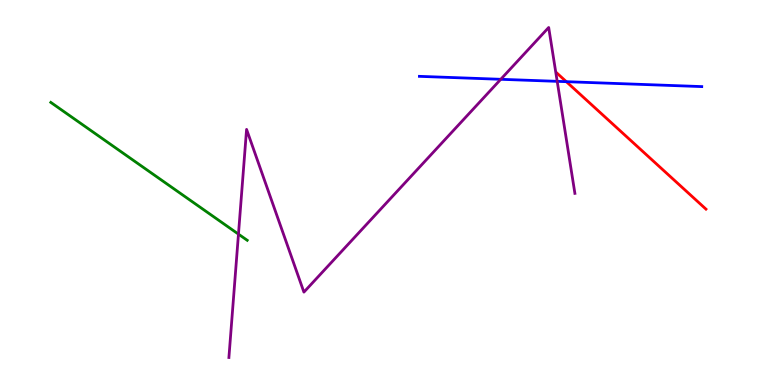[{'lines': ['blue', 'red'], 'intersections': [{'x': 7.31, 'y': 7.88}]}, {'lines': ['green', 'red'], 'intersections': []}, {'lines': ['purple', 'red'], 'intersections': []}, {'lines': ['blue', 'green'], 'intersections': []}, {'lines': ['blue', 'purple'], 'intersections': [{'x': 6.46, 'y': 7.94}, {'x': 7.19, 'y': 7.89}]}, {'lines': ['green', 'purple'], 'intersections': [{'x': 3.08, 'y': 3.92}]}]